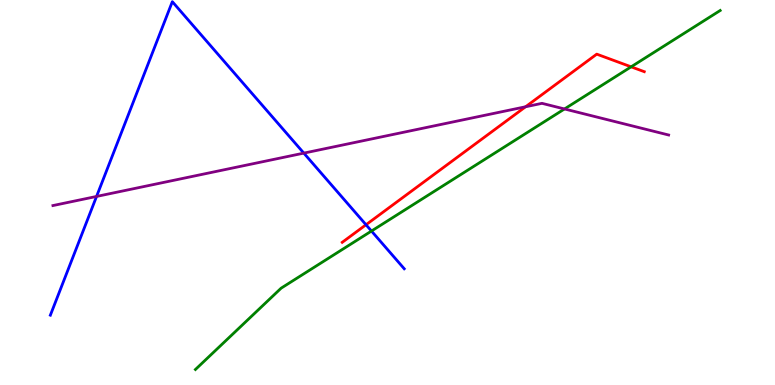[{'lines': ['blue', 'red'], 'intersections': [{'x': 4.72, 'y': 4.16}]}, {'lines': ['green', 'red'], 'intersections': [{'x': 8.14, 'y': 8.26}]}, {'lines': ['purple', 'red'], 'intersections': [{'x': 6.78, 'y': 7.23}]}, {'lines': ['blue', 'green'], 'intersections': [{'x': 4.79, 'y': 4.0}]}, {'lines': ['blue', 'purple'], 'intersections': [{'x': 1.25, 'y': 4.9}, {'x': 3.92, 'y': 6.02}]}, {'lines': ['green', 'purple'], 'intersections': [{'x': 7.28, 'y': 7.17}]}]